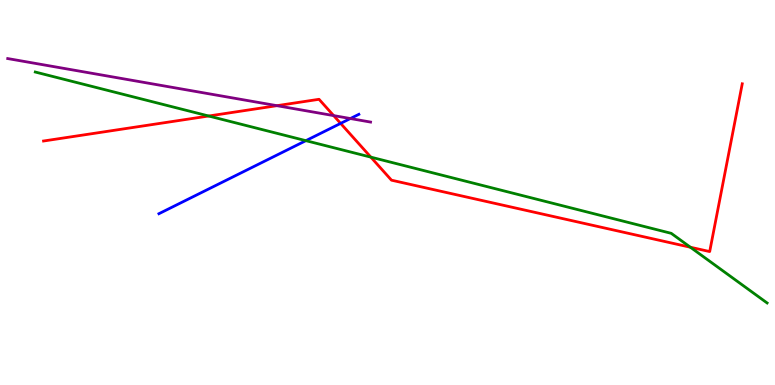[{'lines': ['blue', 'red'], 'intersections': [{'x': 4.4, 'y': 6.79}]}, {'lines': ['green', 'red'], 'intersections': [{'x': 2.69, 'y': 6.99}, {'x': 4.79, 'y': 5.92}, {'x': 8.91, 'y': 3.58}]}, {'lines': ['purple', 'red'], 'intersections': [{'x': 3.57, 'y': 7.26}, {'x': 4.31, 'y': 7.0}]}, {'lines': ['blue', 'green'], 'intersections': [{'x': 3.95, 'y': 6.35}]}, {'lines': ['blue', 'purple'], 'intersections': [{'x': 4.52, 'y': 6.92}]}, {'lines': ['green', 'purple'], 'intersections': []}]